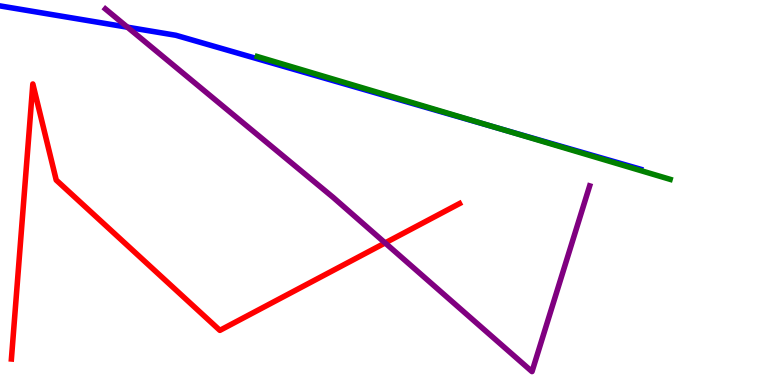[{'lines': ['blue', 'red'], 'intersections': []}, {'lines': ['green', 'red'], 'intersections': []}, {'lines': ['purple', 'red'], 'intersections': [{'x': 4.97, 'y': 3.69}]}, {'lines': ['blue', 'green'], 'intersections': [{'x': 6.41, 'y': 6.68}]}, {'lines': ['blue', 'purple'], 'intersections': [{'x': 1.64, 'y': 9.29}]}, {'lines': ['green', 'purple'], 'intersections': []}]